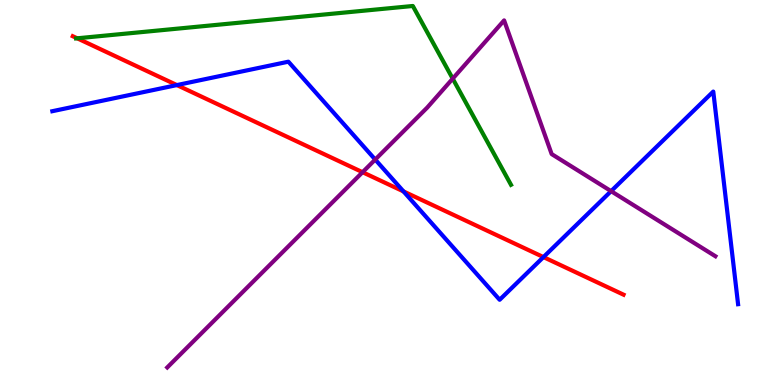[{'lines': ['blue', 'red'], 'intersections': [{'x': 2.28, 'y': 7.79}, {'x': 5.21, 'y': 5.03}, {'x': 7.01, 'y': 3.32}]}, {'lines': ['green', 'red'], 'intersections': [{'x': 0.996, 'y': 9.01}]}, {'lines': ['purple', 'red'], 'intersections': [{'x': 4.68, 'y': 5.53}]}, {'lines': ['blue', 'green'], 'intersections': []}, {'lines': ['blue', 'purple'], 'intersections': [{'x': 4.84, 'y': 5.86}, {'x': 7.89, 'y': 5.03}]}, {'lines': ['green', 'purple'], 'intersections': [{'x': 5.84, 'y': 7.96}]}]